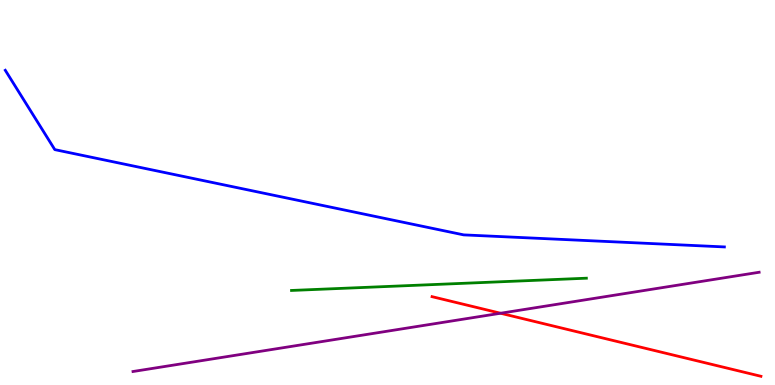[{'lines': ['blue', 'red'], 'intersections': []}, {'lines': ['green', 'red'], 'intersections': []}, {'lines': ['purple', 'red'], 'intersections': [{'x': 6.46, 'y': 1.86}]}, {'lines': ['blue', 'green'], 'intersections': []}, {'lines': ['blue', 'purple'], 'intersections': []}, {'lines': ['green', 'purple'], 'intersections': []}]